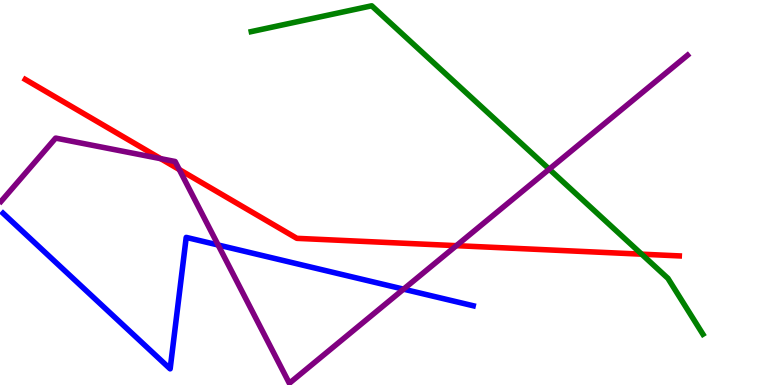[{'lines': ['blue', 'red'], 'intersections': []}, {'lines': ['green', 'red'], 'intersections': [{'x': 8.28, 'y': 3.4}]}, {'lines': ['purple', 'red'], 'intersections': [{'x': 2.07, 'y': 5.88}, {'x': 2.31, 'y': 5.6}, {'x': 5.89, 'y': 3.62}]}, {'lines': ['blue', 'green'], 'intersections': []}, {'lines': ['blue', 'purple'], 'intersections': [{'x': 2.81, 'y': 3.64}, {'x': 5.21, 'y': 2.49}]}, {'lines': ['green', 'purple'], 'intersections': [{'x': 7.09, 'y': 5.61}]}]